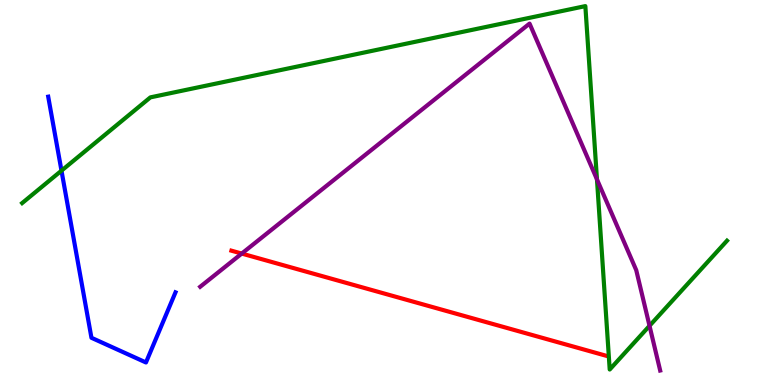[{'lines': ['blue', 'red'], 'intersections': []}, {'lines': ['green', 'red'], 'intersections': []}, {'lines': ['purple', 'red'], 'intersections': [{'x': 3.12, 'y': 3.41}]}, {'lines': ['blue', 'green'], 'intersections': [{'x': 0.793, 'y': 5.57}]}, {'lines': ['blue', 'purple'], 'intersections': []}, {'lines': ['green', 'purple'], 'intersections': [{'x': 7.7, 'y': 5.34}, {'x': 8.38, 'y': 1.54}]}]